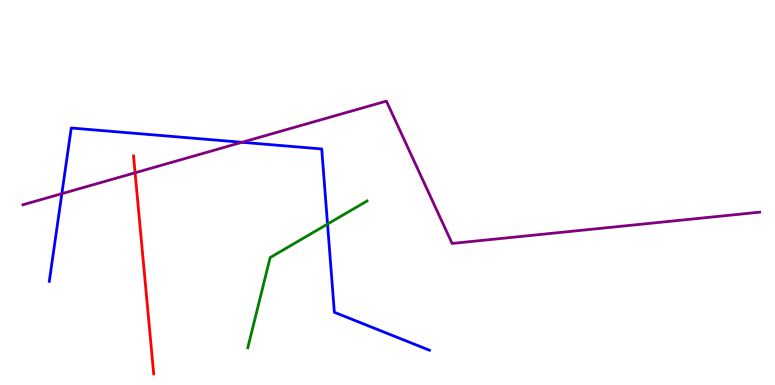[{'lines': ['blue', 'red'], 'intersections': []}, {'lines': ['green', 'red'], 'intersections': []}, {'lines': ['purple', 'red'], 'intersections': [{'x': 1.74, 'y': 5.51}]}, {'lines': ['blue', 'green'], 'intersections': [{'x': 4.23, 'y': 4.18}]}, {'lines': ['blue', 'purple'], 'intersections': [{'x': 0.798, 'y': 4.97}, {'x': 3.12, 'y': 6.3}]}, {'lines': ['green', 'purple'], 'intersections': []}]